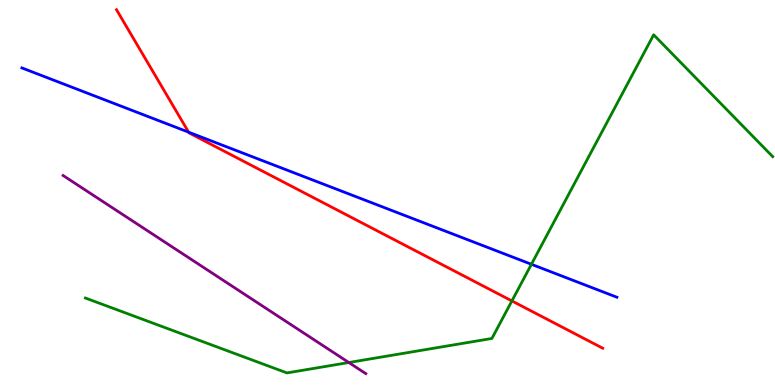[{'lines': ['blue', 'red'], 'intersections': [{'x': 2.43, 'y': 6.57}]}, {'lines': ['green', 'red'], 'intersections': [{'x': 6.61, 'y': 2.18}]}, {'lines': ['purple', 'red'], 'intersections': []}, {'lines': ['blue', 'green'], 'intersections': [{'x': 6.86, 'y': 3.14}]}, {'lines': ['blue', 'purple'], 'intersections': []}, {'lines': ['green', 'purple'], 'intersections': [{'x': 4.5, 'y': 0.584}]}]